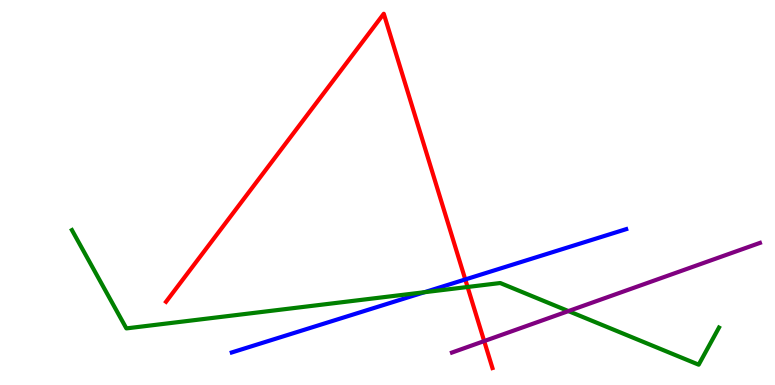[{'lines': ['blue', 'red'], 'intersections': [{'x': 6.0, 'y': 2.74}]}, {'lines': ['green', 'red'], 'intersections': [{'x': 6.03, 'y': 2.55}]}, {'lines': ['purple', 'red'], 'intersections': [{'x': 6.25, 'y': 1.14}]}, {'lines': ['blue', 'green'], 'intersections': [{'x': 5.48, 'y': 2.41}]}, {'lines': ['blue', 'purple'], 'intersections': []}, {'lines': ['green', 'purple'], 'intersections': [{'x': 7.33, 'y': 1.92}]}]